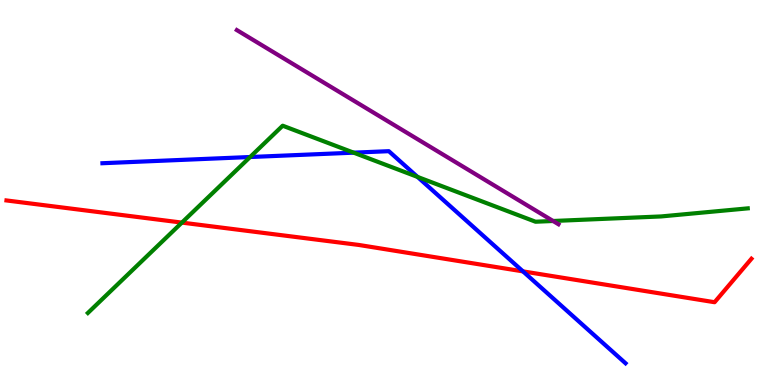[{'lines': ['blue', 'red'], 'intersections': [{'x': 6.75, 'y': 2.95}]}, {'lines': ['green', 'red'], 'intersections': [{'x': 2.35, 'y': 4.22}]}, {'lines': ['purple', 'red'], 'intersections': []}, {'lines': ['blue', 'green'], 'intersections': [{'x': 3.23, 'y': 5.92}, {'x': 4.56, 'y': 6.03}, {'x': 5.39, 'y': 5.4}]}, {'lines': ['blue', 'purple'], 'intersections': []}, {'lines': ['green', 'purple'], 'intersections': [{'x': 7.14, 'y': 4.26}]}]